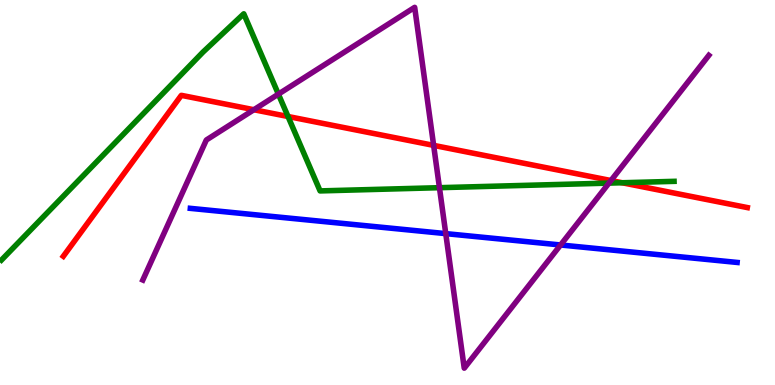[{'lines': ['blue', 'red'], 'intersections': []}, {'lines': ['green', 'red'], 'intersections': [{'x': 3.72, 'y': 6.97}, {'x': 8.03, 'y': 5.25}]}, {'lines': ['purple', 'red'], 'intersections': [{'x': 3.28, 'y': 7.15}, {'x': 5.6, 'y': 6.22}, {'x': 7.88, 'y': 5.31}]}, {'lines': ['blue', 'green'], 'intersections': []}, {'lines': ['blue', 'purple'], 'intersections': [{'x': 5.75, 'y': 3.93}, {'x': 7.23, 'y': 3.64}]}, {'lines': ['green', 'purple'], 'intersections': [{'x': 3.59, 'y': 7.56}, {'x': 5.67, 'y': 5.13}, {'x': 7.86, 'y': 5.24}]}]